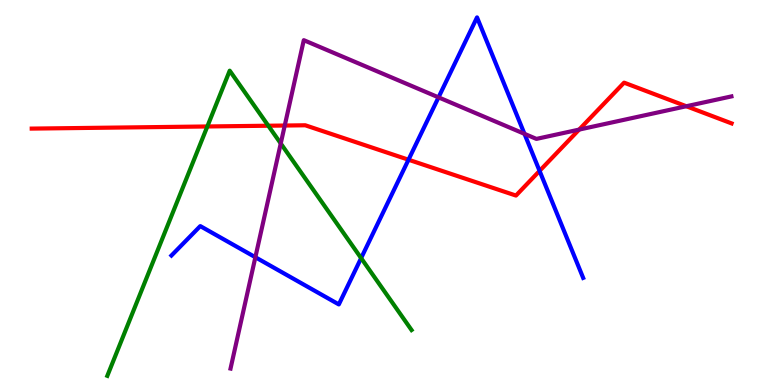[{'lines': ['blue', 'red'], 'intersections': [{'x': 5.27, 'y': 5.85}, {'x': 6.96, 'y': 5.56}]}, {'lines': ['green', 'red'], 'intersections': [{'x': 2.68, 'y': 6.72}, {'x': 3.46, 'y': 6.73}]}, {'lines': ['purple', 'red'], 'intersections': [{'x': 3.67, 'y': 6.74}, {'x': 7.47, 'y': 6.63}, {'x': 8.86, 'y': 7.24}]}, {'lines': ['blue', 'green'], 'intersections': [{'x': 4.66, 'y': 3.3}]}, {'lines': ['blue', 'purple'], 'intersections': [{'x': 3.3, 'y': 3.32}, {'x': 5.66, 'y': 7.47}, {'x': 6.77, 'y': 6.52}]}, {'lines': ['green', 'purple'], 'intersections': [{'x': 3.62, 'y': 6.27}]}]